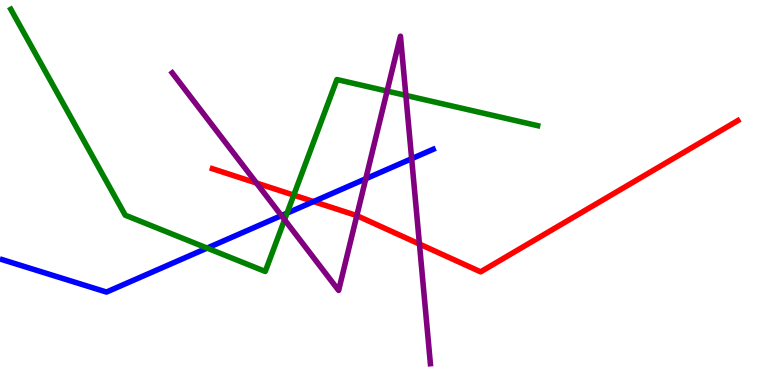[{'lines': ['blue', 'red'], 'intersections': [{'x': 4.05, 'y': 4.76}]}, {'lines': ['green', 'red'], 'intersections': [{'x': 3.79, 'y': 4.93}]}, {'lines': ['purple', 'red'], 'intersections': [{'x': 3.31, 'y': 5.25}, {'x': 4.6, 'y': 4.4}, {'x': 5.41, 'y': 3.66}]}, {'lines': ['blue', 'green'], 'intersections': [{'x': 2.67, 'y': 3.56}, {'x': 3.7, 'y': 4.46}]}, {'lines': ['blue', 'purple'], 'intersections': [{'x': 3.63, 'y': 4.4}, {'x': 4.72, 'y': 5.36}, {'x': 5.31, 'y': 5.88}]}, {'lines': ['green', 'purple'], 'intersections': [{'x': 3.67, 'y': 4.29}, {'x': 4.99, 'y': 7.63}, {'x': 5.24, 'y': 7.52}]}]